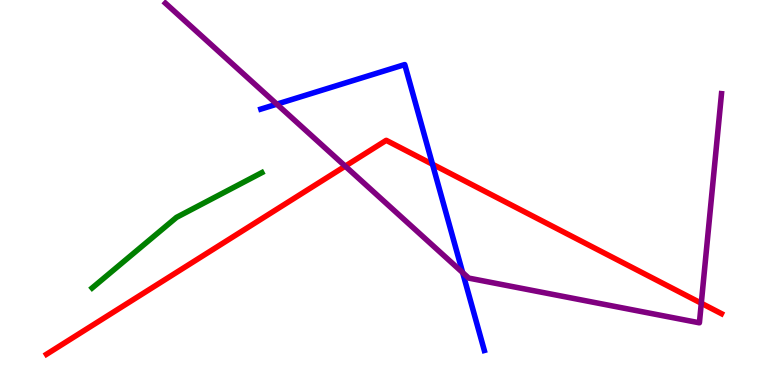[{'lines': ['blue', 'red'], 'intersections': [{'x': 5.58, 'y': 5.73}]}, {'lines': ['green', 'red'], 'intersections': []}, {'lines': ['purple', 'red'], 'intersections': [{'x': 4.45, 'y': 5.68}, {'x': 9.05, 'y': 2.12}]}, {'lines': ['blue', 'green'], 'intersections': []}, {'lines': ['blue', 'purple'], 'intersections': [{'x': 3.57, 'y': 7.29}, {'x': 5.97, 'y': 2.92}]}, {'lines': ['green', 'purple'], 'intersections': []}]